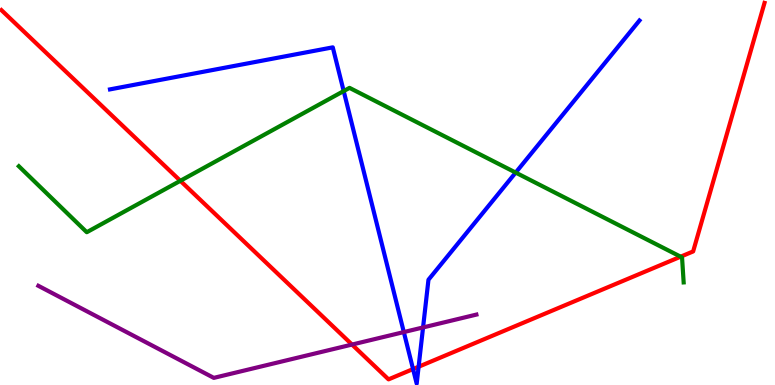[{'lines': ['blue', 'red'], 'intersections': [{'x': 5.33, 'y': 0.414}, {'x': 5.4, 'y': 0.474}]}, {'lines': ['green', 'red'], 'intersections': [{'x': 2.33, 'y': 5.3}, {'x': 8.78, 'y': 3.33}]}, {'lines': ['purple', 'red'], 'intersections': [{'x': 4.54, 'y': 1.05}]}, {'lines': ['blue', 'green'], 'intersections': [{'x': 4.43, 'y': 7.63}, {'x': 6.65, 'y': 5.52}]}, {'lines': ['blue', 'purple'], 'intersections': [{'x': 5.21, 'y': 1.37}, {'x': 5.46, 'y': 1.49}]}, {'lines': ['green', 'purple'], 'intersections': []}]